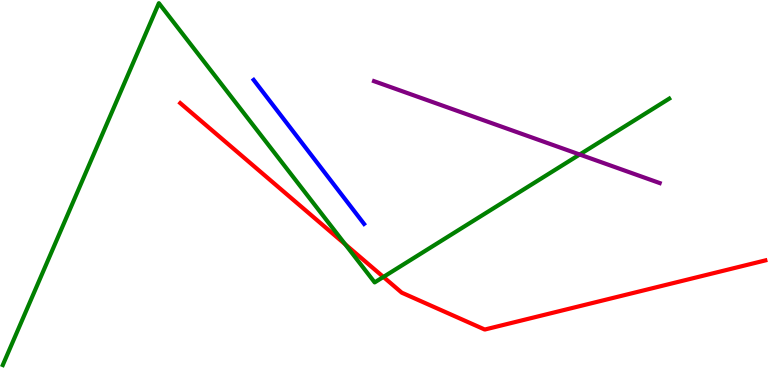[{'lines': ['blue', 'red'], 'intersections': []}, {'lines': ['green', 'red'], 'intersections': [{'x': 4.45, 'y': 3.66}, {'x': 4.95, 'y': 2.81}]}, {'lines': ['purple', 'red'], 'intersections': []}, {'lines': ['blue', 'green'], 'intersections': []}, {'lines': ['blue', 'purple'], 'intersections': []}, {'lines': ['green', 'purple'], 'intersections': [{'x': 7.48, 'y': 5.99}]}]